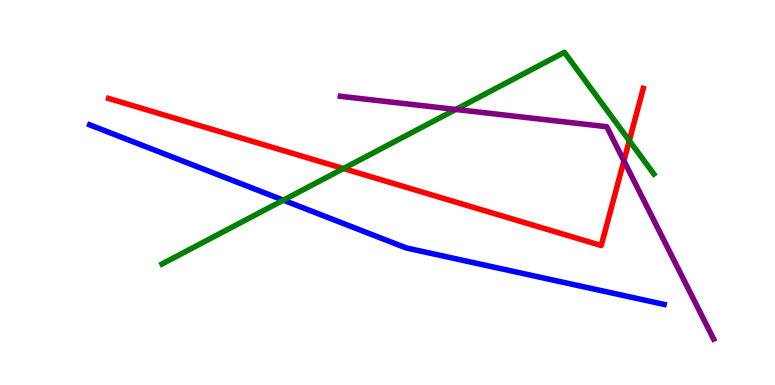[{'lines': ['blue', 'red'], 'intersections': []}, {'lines': ['green', 'red'], 'intersections': [{'x': 4.43, 'y': 5.62}, {'x': 8.12, 'y': 6.35}]}, {'lines': ['purple', 'red'], 'intersections': [{'x': 8.05, 'y': 5.82}]}, {'lines': ['blue', 'green'], 'intersections': [{'x': 3.66, 'y': 4.8}]}, {'lines': ['blue', 'purple'], 'intersections': []}, {'lines': ['green', 'purple'], 'intersections': [{'x': 5.88, 'y': 7.16}]}]